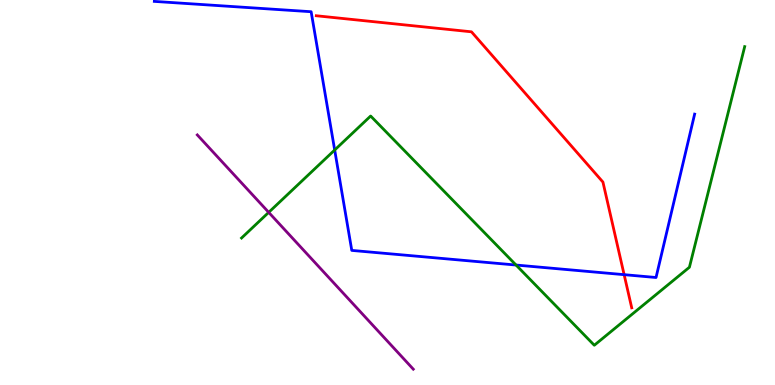[{'lines': ['blue', 'red'], 'intersections': [{'x': 8.05, 'y': 2.87}]}, {'lines': ['green', 'red'], 'intersections': []}, {'lines': ['purple', 'red'], 'intersections': []}, {'lines': ['blue', 'green'], 'intersections': [{'x': 4.32, 'y': 6.1}, {'x': 6.66, 'y': 3.12}]}, {'lines': ['blue', 'purple'], 'intersections': []}, {'lines': ['green', 'purple'], 'intersections': [{'x': 3.47, 'y': 4.48}]}]